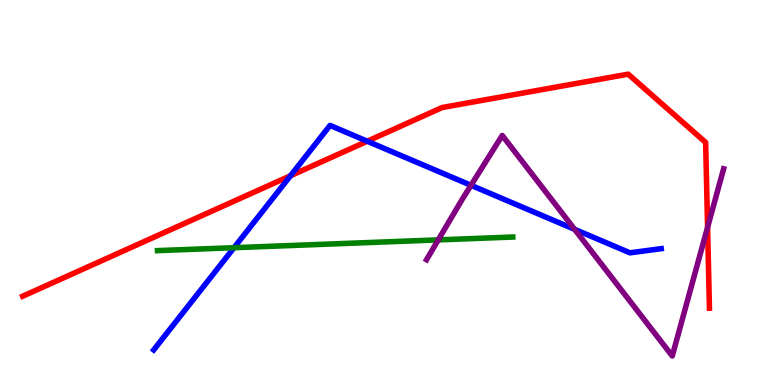[{'lines': ['blue', 'red'], 'intersections': [{'x': 3.75, 'y': 5.43}, {'x': 4.74, 'y': 6.33}]}, {'lines': ['green', 'red'], 'intersections': []}, {'lines': ['purple', 'red'], 'intersections': [{'x': 9.13, 'y': 4.1}]}, {'lines': ['blue', 'green'], 'intersections': [{'x': 3.02, 'y': 3.57}]}, {'lines': ['blue', 'purple'], 'intersections': [{'x': 6.08, 'y': 5.19}, {'x': 7.41, 'y': 4.04}]}, {'lines': ['green', 'purple'], 'intersections': [{'x': 5.65, 'y': 3.77}]}]